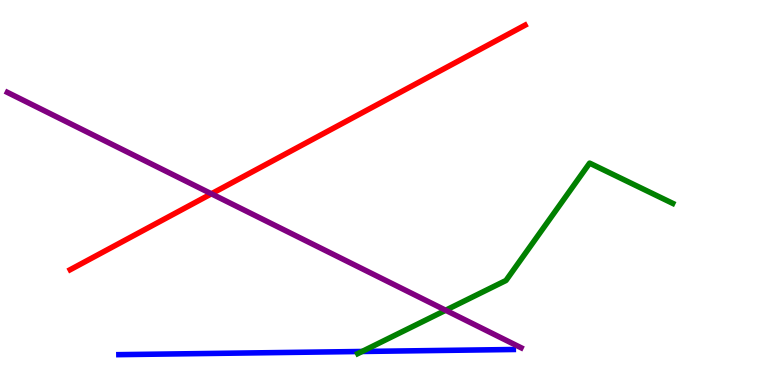[{'lines': ['blue', 'red'], 'intersections': []}, {'lines': ['green', 'red'], 'intersections': []}, {'lines': ['purple', 'red'], 'intersections': [{'x': 2.73, 'y': 4.97}]}, {'lines': ['blue', 'green'], 'intersections': [{'x': 4.67, 'y': 0.871}]}, {'lines': ['blue', 'purple'], 'intersections': []}, {'lines': ['green', 'purple'], 'intersections': [{'x': 5.75, 'y': 1.94}]}]